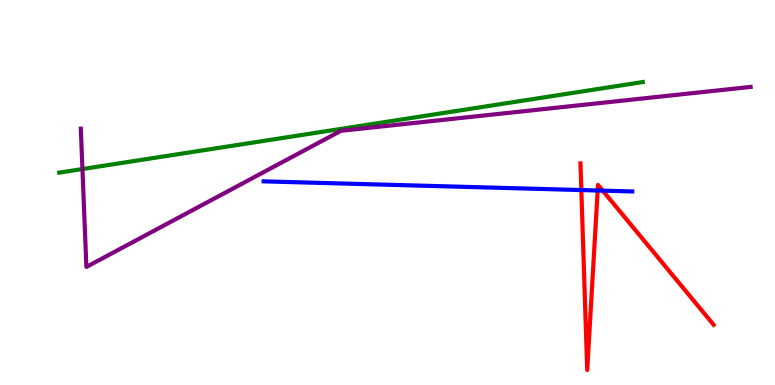[{'lines': ['blue', 'red'], 'intersections': [{'x': 7.5, 'y': 5.06}, {'x': 7.71, 'y': 5.05}, {'x': 7.78, 'y': 5.05}]}, {'lines': ['green', 'red'], 'intersections': []}, {'lines': ['purple', 'red'], 'intersections': []}, {'lines': ['blue', 'green'], 'intersections': []}, {'lines': ['blue', 'purple'], 'intersections': []}, {'lines': ['green', 'purple'], 'intersections': [{'x': 1.06, 'y': 5.61}]}]